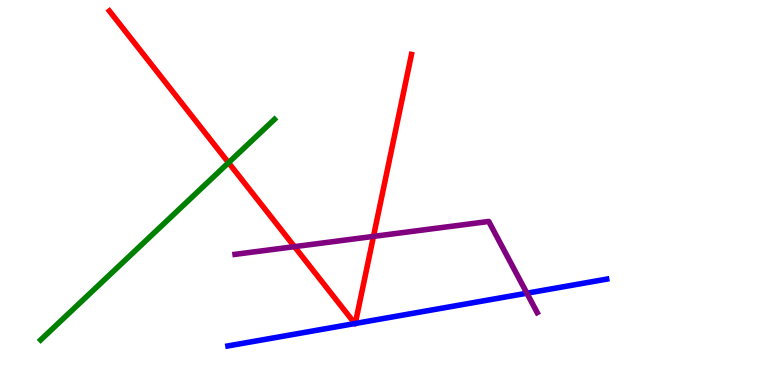[{'lines': ['blue', 'red'], 'intersections': [{'x': 4.58, 'y': 1.6}, {'x': 4.58, 'y': 1.6}]}, {'lines': ['green', 'red'], 'intersections': [{'x': 2.95, 'y': 5.77}]}, {'lines': ['purple', 'red'], 'intersections': [{'x': 3.8, 'y': 3.59}, {'x': 4.82, 'y': 3.86}]}, {'lines': ['blue', 'green'], 'intersections': []}, {'lines': ['blue', 'purple'], 'intersections': [{'x': 6.8, 'y': 2.38}]}, {'lines': ['green', 'purple'], 'intersections': []}]